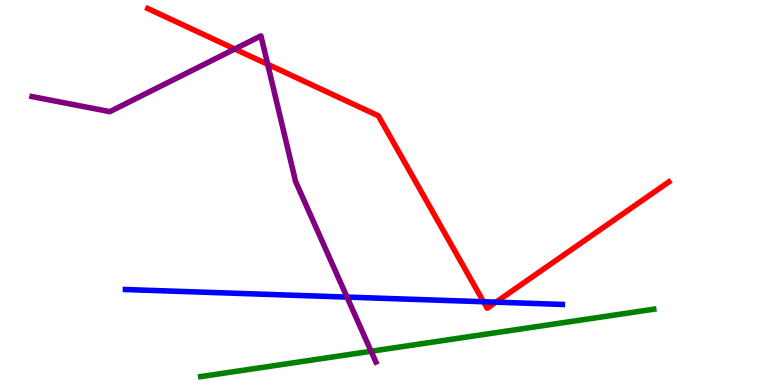[{'lines': ['blue', 'red'], 'intersections': [{'x': 6.24, 'y': 2.16}, {'x': 6.4, 'y': 2.15}]}, {'lines': ['green', 'red'], 'intersections': []}, {'lines': ['purple', 'red'], 'intersections': [{'x': 3.03, 'y': 8.73}, {'x': 3.45, 'y': 8.33}]}, {'lines': ['blue', 'green'], 'intersections': []}, {'lines': ['blue', 'purple'], 'intersections': [{'x': 4.48, 'y': 2.28}]}, {'lines': ['green', 'purple'], 'intersections': [{'x': 4.79, 'y': 0.877}]}]